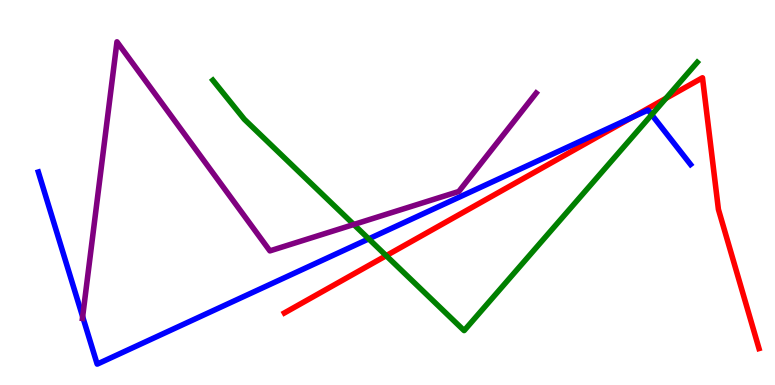[{'lines': ['blue', 'red'], 'intersections': [{'x': 8.15, 'y': 6.95}]}, {'lines': ['green', 'red'], 'intersections': [{'x': 4.98, 'y': 3.36}, {'x': 8.59, 'y': 7.45}]}, {'lines': ['purple', 'red'], 'intersections': []}, {'lines': ['blue', 'green'], 'intersections': [{'x': 4.76, 'y': 3.8}, {'x': 8.41, 'y': 7.02}]}, {'lines': ['blue', 'purple'], 'intersections': [{'x': 1.07, 'y': 1.77}]}, {'lines': ['green', 'purple'], 'intersections': [{'x': 4.56, 'y': 4.17}]}]